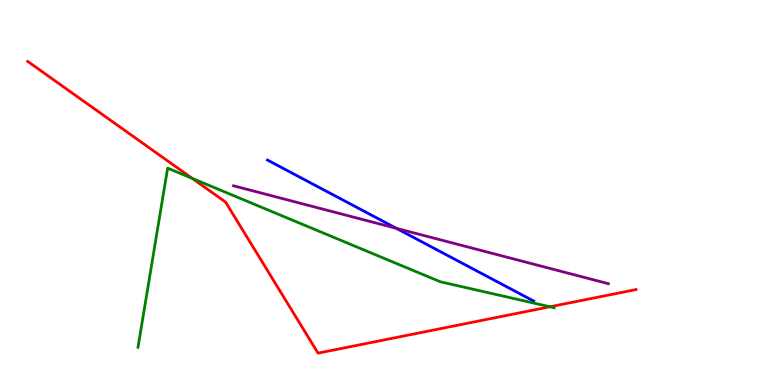[{'lines': ['blue', 'red'], 'intersections': []}, {'lines': ['green', 'red'], 'intersections': [{'x': 2.48, 'y': 5.37}, {'x': 7.1, 'y': 2.03}]}, {'lines': ['purple', 'red'], 'intersections': []}, {'lines': ['blue', 'green'], 'intersections': []}, {'lines': ['blue', 'purple'], 'intersections': [{'x': 5.11, 'y': 4.07}]}, {'lines': ['green', 'purple'], 'intersections': []}]